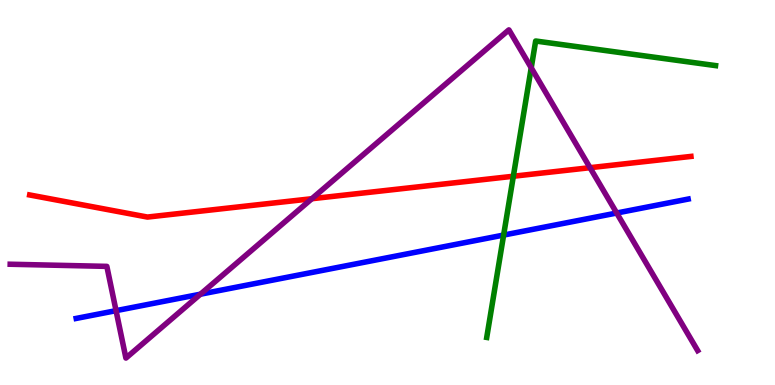[{'lines': ['blue', 'red'], 'intersections': []}, {'lines': ['green', 'red'], 'intersections': [{'x': 6.62, 'y': 5.42}]}, {'lines': ['purple', 'red'], 'intersections': [{'x': 4.02, 'y': 4.84}, {'x': 7.61, 'y': 5.64}]}, {'lines': ['blue', 'green'], 'intersections': [{'x': 6.5, 'y': 3.89}]}, {'lines': ['blue', 'purple'], 'intersections': [{'x': 1.5, 'y': 1.93}, {'x': 2.59, 'y': 2.36}, {'x': 7.96, 'y': 4.47}]}, {'lines': ['green', 'purple'], 'intersections': [{'x': 6.85, 'y': 8.24}]}]